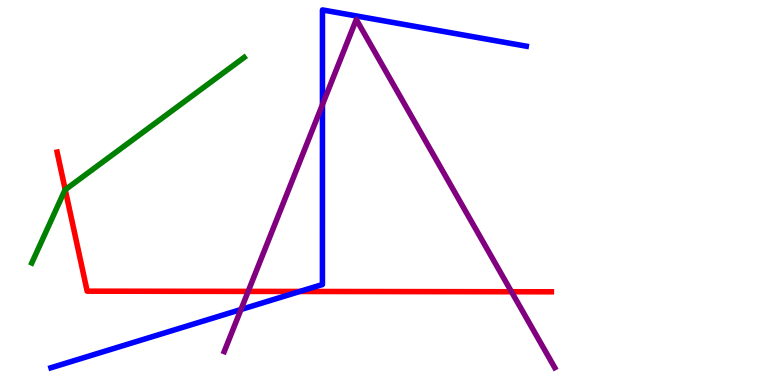[{'lines': ['blue', 'red'], 'intersections': [{'x': 3.87, 'y': 2.43}]}, {'lines': ['green', 'red'], 'intersections': [{'x': 0.842, 'y': 5.07}]}, {'lines': ['purple', 'red'], 'intersections': [{'x': 3.2, 'y': 2.43}, {'x': 6.6, 'y': 2.42}]}, {'lines': ['blue', 'green'], 'intersections': []}, {'lines': ['blue', 'purple'], 'intersections': [{'x': 3.11, 'y': 1.96}, {'x': 4.16, 'y': 7.28}]}, {'lines': ['green', 'purple'], 'intersections': []}]